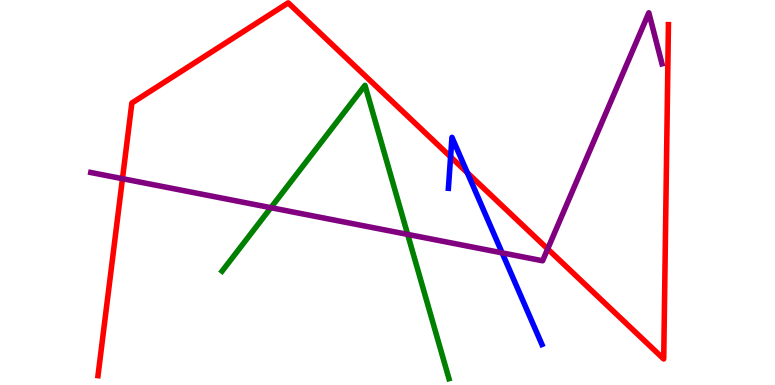[{'lines': ['blue', 'red'], 'intersections': [{'x': 5.81, 'y': 5.93}, {'x': 6.03, 'y': 5.51}]}, {'lines': ['green', 'red'], 'intersections': []}, {'lines': ['purple', 'red'], 'intersections': [{'x': 1.58, 'y': 5.36}, {'x': 7.07, 'y': 3.53}]}, {'lines': ['blue', 'green'], 'intersections': []}, {'lines': ['blue', 'purple'], 'intersections': [{'x': 6.48, 'y': 3.43}]}, {'lines': ['green', 'purple'], 'intersections': [{'x': 3.5, 'y': 4.61}, {'x': 5.26, 'y': 3.91}]}]